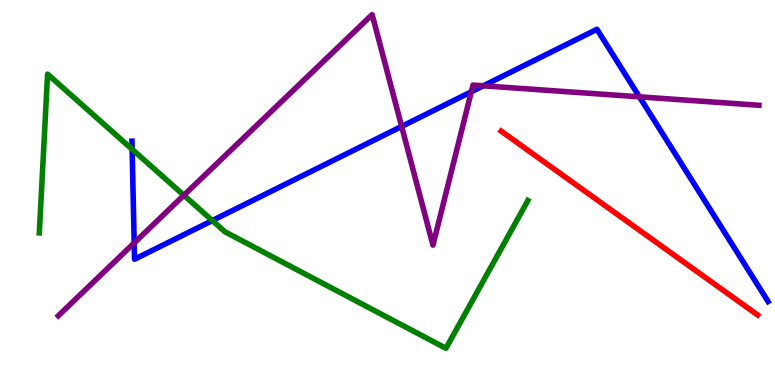[{'lines': ['blue', 'red'], 'intersections': []}, {'lines': ['green', 'red'], 'intersections': []}, {'lines': ['purple', 'red'], 'intersections': []}, {'lines': ['blue', 'green'], 'intersections': [{'x': 1.7, 'y': 6.12}, {'x': 2.74, 'y': 4.27}]}, {'lines': ['blue', 'purple'], 'intersections': [{'x': 1.73, 'y': 3.69}, {'x': 5.18, 'y': 6.72}, {'x': 6.08, 'y': 7.62}, {'x': 6.24, 'y': 7.77}, {'x': 8.25, 'y': 7.48}]}, {'lines': ['green', 'purple'], 'intersections': [{'x': 2.37, 'y': 4.93}]}]